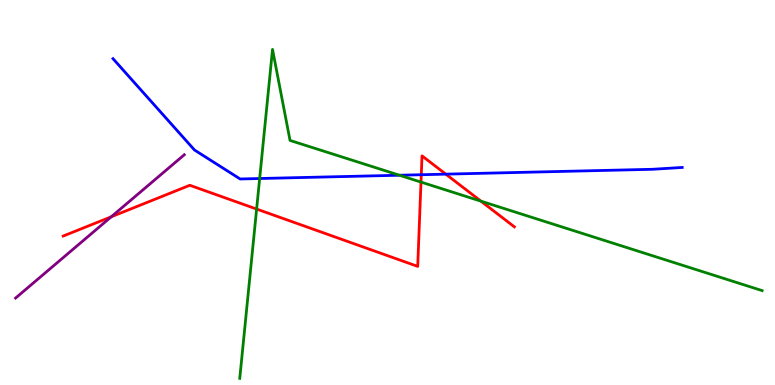[{'lines': ['blue', 'red'], 'intersections': [{'x': 5.44, 'y': 5.46}, {'x': 5.75, 'y': 5.48}]}, {'lines': ['green', 'red'], 'intersections': [{'x': 3.31, 'y': 4.57}, {'x': 5.43, 'y': 5.27}, {'x': 6.21, 'y': 4.78}]}, {'lines': ['purple', 'red'], 'intersections': [{'x': 1.44, 'y': 4.37}]}, {'lines': ['blue', 'green'], 'intersections': [{'x': 3.35, 'y': 5.36}, {'x': 5.15, 'y': 5.45}]}, {'lines': ['blue', 'purple'], 'intersections': []}, {'lines': ['green', 'purple'], 'intersections': []}]